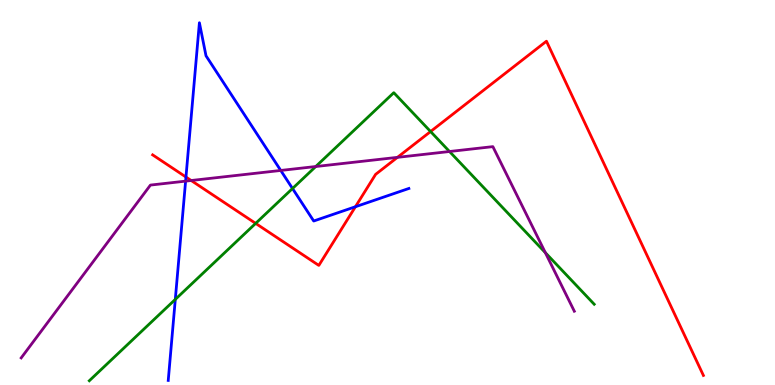[{'lines': ['blue', 'red'], 'intersections': [{'x': 2.4, 'y': 5.4}, {'x': 4.59, 'y': 4.63}]}, {'lines': ['green', 'red'], 'intersections': [{'x': 3.3, 'y': 4.2}, {'x': 5.56, 'y': 6.58}]}, {'lines': ['purple', 'red'], 'intersections': [{'x': 2.47, 'y': 5.31}, {'x': 5.13, 'y': 5.91}]}, {'lines': ['blue', 'green'], 'intersections': [{'x': 2.26, 'y': 2.22}, {'x': 3.77, 'y': 5.1}]}, {'lines': ['blue', 'purple'], 'intersections': [{'x': 2.39, 'y': 5.3}, {'x': 3.62, 'y': 5.57}]}, {'lines': ['green', 'purple'], 'intersections': [{'x': 4.07, 'y': 5.67}, {'x': 5.8, 'y': 6.06}, {'x': 7.04, 'y': 3.44}]}]